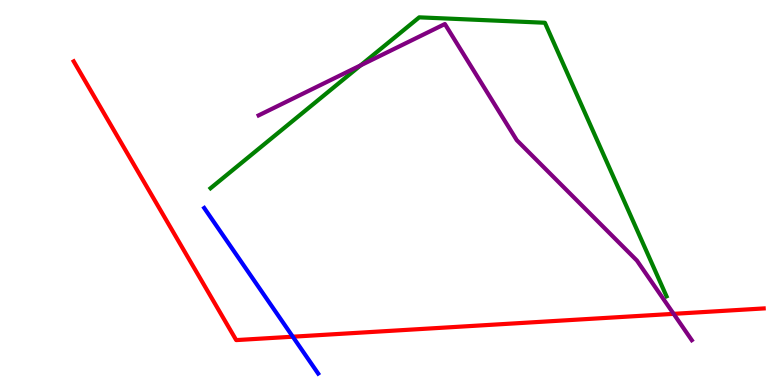[{'lines': ['blue', 'red'], 'intersections': [{'x': 3.78, 'y': 1.25}]}, {'lines': ['green', 'red'], 'intersections': []}, {'lines': ['purple', 'red'], 'intersections': [{'x': 8.69, 'y': 1.85}]}, {'lines': ['blue', 'green'], 'intersections': []}, {'lines': ['blue', 'purple'], 'intersections': []}, {'lines': ['green', 'purple'], 'intersections': [{'x': 4.65, 'y': 8.3}]}]